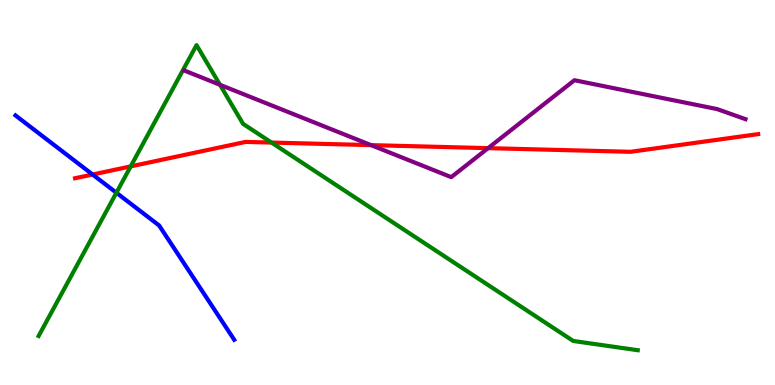[{'lines': ['blue', 'red'], 'intersections': [{'x': 1.19, 'y': 5.47}]}, {'lines': ['green', 'red'], 'intersections': [{'x': 1.69, 'y': 5.68}, {'x': 3.5, 'y': 6.3}]}, {'lines': ['purple', 'red'], 'intersections': [{'x': 4.79, 'y': 6.23}, {'x': 6.3, 'y': 6.15}]}, {'lines': ['blue', 'green'], 'intersections': [{'x': 1.5, 'y': 4.99}]}, {'lines': ['blue', 'purple'], 'intersections': []}, {'lines': ['green', 'purple'], 'intersections': [{'x': 2.84, 'y': 7.8}]}]